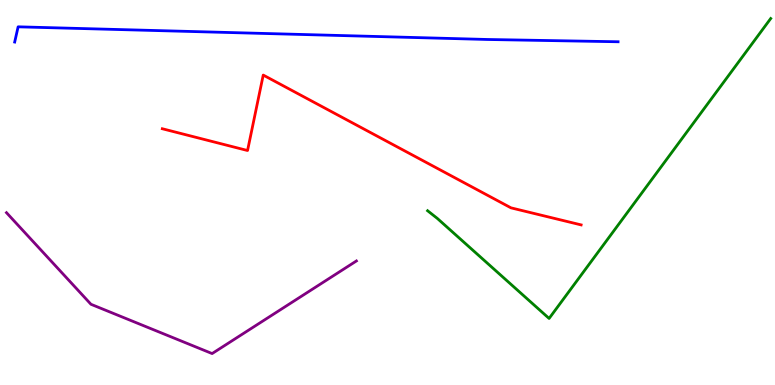[{'lines': ['blue', 'red'], 'intersections': []}, {'lines': ['green', 'red'], 'intersections': []}, {'lines': ['purple', 'red'], 'intersections': []}, {'lines': ['blue', 'green'], 'intersections': []}, {'lines': ['blue', 'purple'], 'intersections': []}, {'lines': ['green', 'purple'], 'intersections': []}]